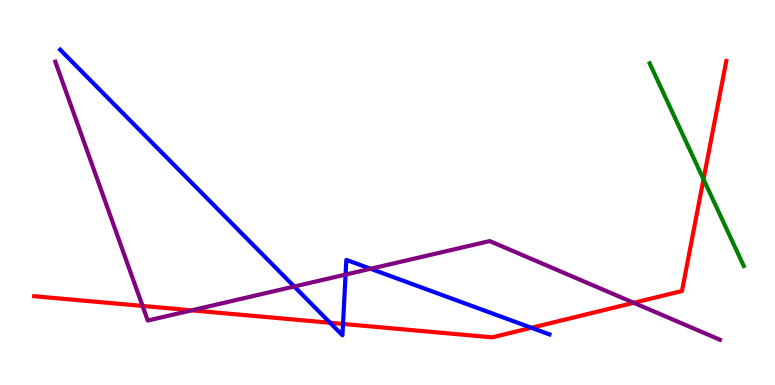[{'lines': ['blue', 'red'], 'intersections': [{'x': 4.26, 'y': 1.62}, {'x': 4.43, 'y': 1.59}, {'x': 6.86, 'y': 1.49}]}, {'lines': ['green', 'red'], 'intersections': [{'x': 9.08, 'y': 5.34}]}, {'lines': ['purple', 'red'], 'intersections': [{'x': 1.84, 'y': 2.05}, {'x': 2.47, 'y': 1.94}, {'x': 8.18, 'y': 2.14}]}, {'lines': ['blue', 'green'], 'intersections': []}, {'lines': ['blue', 'purple'], 'intersections': [{'x': 3.8, 'y': 2.56}, {'x': 4.46, 'y': 2.87}, {'x': 4.78, 'y': 3.02}]}, {'lines': ['green', 'purple'], 'intersections': []}]